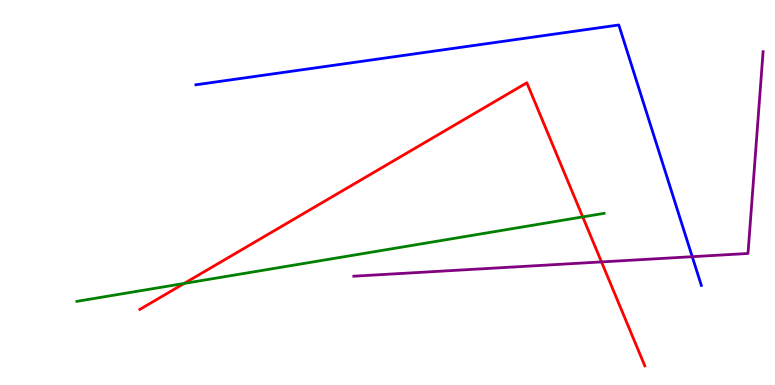[{'lines': ['blue', 'red'], 'intersections': []}, {'lines': ['green', 'red'], 'intersections': [{'x': 2.38, 'y': 2.64}, {'x': 7.52, 'y': 4.37}]}, {'lines': ['purple', 'red'], 'intersections': [{'x': 7.76, 'y': 3.2}]}, {'lines': ['blue', 'green'], 'intersections': []}, {'lines': ['blue', 'purple'], 'intersections': [{'x': 8.93, 'y': 3.33}]}, {'lines': ['green', 'purple'], 'intersections': []}]